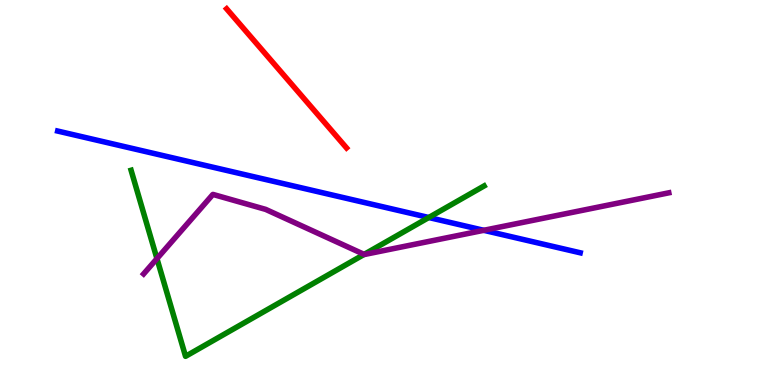[{'lines': ['blue', 'red'], 'intersections': []}, {'lines': ['green', 'red'], 'intersections': []}, {'lines': ['purple', 'red'], 'intersections': []}, {'lines': ['blue', 'green'], 'intersections': [{'x': 5.53, 'y': 4.35}]}, {'lines': ['blue', 'purple'], 'intersections': [{'x': 6.24, 'y': 4.02}]}, {'lines': ['green', 'purple'], 'intersections': [{'x': 2.03, 'y': 3.28}, {'x': 4.7, 'y': 3.39}]}]